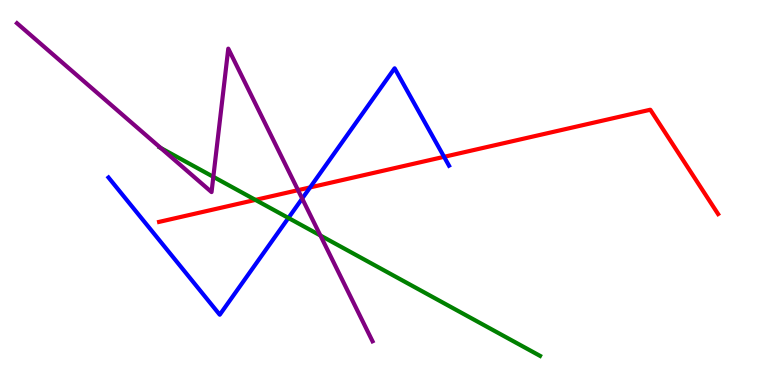[{'lines': ['blue', 'red'], 'intersections': [{'x': 4.0, 'y': 5.13}, {'x': 5.73, 'y': 5.93}]}, {'lines': ['green', 'red'], 'intersections': [{'x': 3.3, 'y': 4.81}]}, {'lines': ['purple', 'red'], 'intersections': [{'x': 3.85, 'y': 5.06}]}, {'lines': ['blue', 'green'], 'intersections': [{'x': 3.72, 'y': 4.34}]}, {'lines': ['blue', 'purple'], 'intersections': [{'x': 3.9, 'y': 4.84}]}, {'lines': ['green', 'purple'], 'intersections': [{'x': 2.07, 'y': 6.16}, {'x': 2.75, 'y': 5.41}, {'x': 4.13, 'y': 3.88}]}]